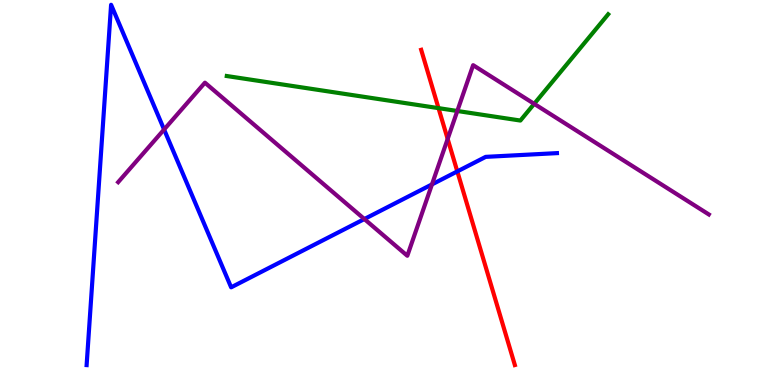[{'lines': ['blue', 'red'], 'intersections': [{'x': 5.9, 'y': 5.55}]}, {'lines': ['green', 'red'], 'intersections': [{'x': 5.66, 'y': 7.19}]}, {'lines': ['purple', 'red'], 'intersections': [{'x': 5.78, 'y': 6.39}]}, {'lines': ['blue', 'green'], 'intersections': []}, {'lines': ['blue', 'purple'], 'intersections': [{'x': 2.12, 'y': 6.64}, {'x': 4.7, 'y': 4.31}, {'x': 5.57, 'y': 5.21}]}, {'lines': ['green', 'purple'], 'intersections': [{'x': 5.9, 'y': 7.12}, {'x': 6.89, 'y': 7.3}]}]